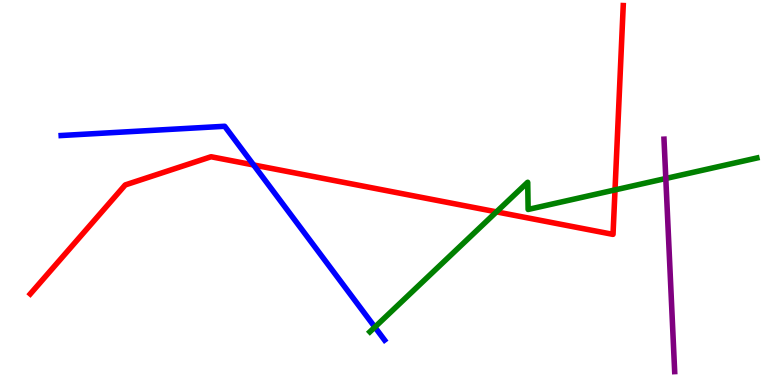[{'lines': ['blue', 'red'], 'intersections': [{'x': 3.27, 'y': 5.72}]}, {'lines': ['green', 'red'], 'intersections': [{'x': 6.41, 'y': 4.5}, {'x': 7.94, 'y': 5.07}]}, {'lines': ['purple', 'red'], 'intersections': []}, {'lines': ['blue', 'green'], 'intersections': [{'x': 4.84, 'y': 1.5}]}, {'lines': ['blue', 'purple'], 'intersections': []}, {'lines': ['green', 'purple'], 'intersections': [{'x': 8.59, 'y': 5.36}]}]